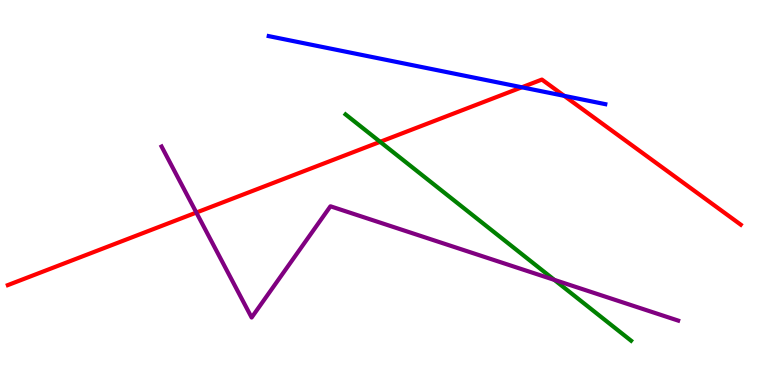[{'lines': ['blue', 'red'], 'intersections': [{'x': 6.73, 'y': 7.73}, {'x': 7.28, 'y': 7.51}]}, {'lines': ['green', 'red'], 'intersections': [{'x': 4.9, 'y': 6.32}]}, {'lines': ['purple', 'red'], 'intersections': [{'x': 2.53, 'y': 4.48}]}, {'lines': ['blue', 'green'], 'intersections': []}, {'lines': ['blue', 'purple'], 'intersections': []}, {'lines': ['green', 'purple'], 'intersections': [{'x': 7.15, 'y': 2.73}]}]